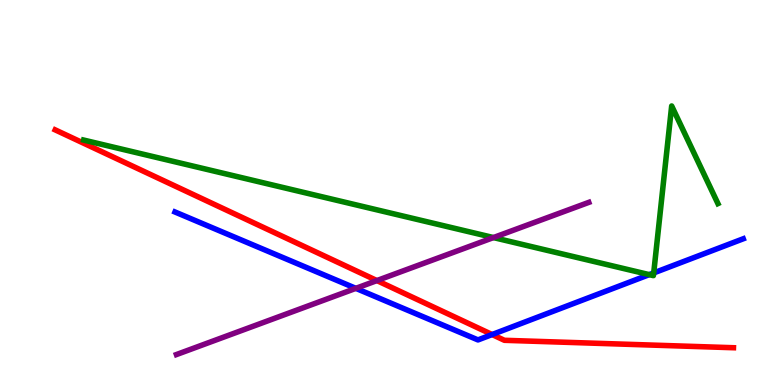[{'lines': ['blue', 'red'], 'intersections': [{'x': 6.35, 'y': 1.31}]}, {'lines': ['green', 'red'], 'intersections': []}, {'lines': ['purple', 'red'], 'intersections': [{'x': 4.86, 'y': 2.71}]}, {'lines': ['blue', 'green'], 'intersections': [{'x': 8.38, 'y': 2.87}, {'x': 8.43, 'y': 2.91}]}, {'lines': ['blue', 'purple'], 'intersections': [{'x': 4.59, 'y': 2.51}]}, {'lines': ['green', 'purple'], 'intersections': [{'x': 6.37, 'y': 3.83}]}]